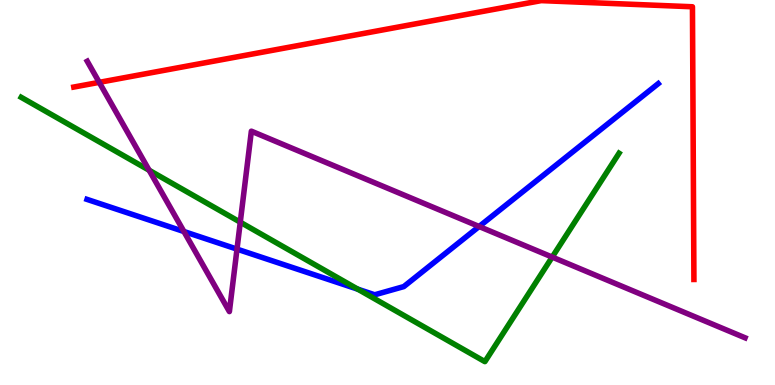[{'lines': ['blue', 'red'], 'intersections': []}, {'lines': ['green', 'red'], 'intersections': []}, {'lines': ['purple', 'red'], 'intersections': [{'x': 1.28, 'y': 7.86}]}, {'lines': ['blue', 'green'], 'intersections': [{'x': 4.62, 'y': 2.49}]}, {'lines': ['blue', 'purple'], 'intersections': [{'x': 2.37, 'y': 3.99}, {'x': 3.06, 'y': 3.53}, {'x': 6.18, 'y': 4.12}]}, {'lines': ['green', 'purple'], 'intersections': [{'x': 1.92, 'y': 5.58}, {'x': 3.1, 'y': 4.23}, {'x': 7.13, 'y': 3.32}]}]